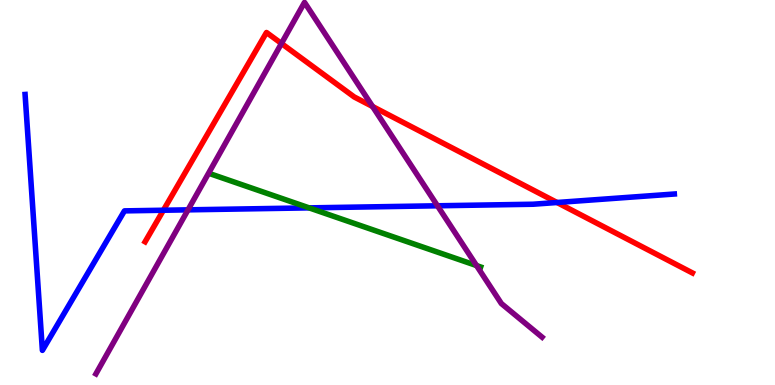[{'lines': ['blue', 'red'], 'intersections': [{'x': 2.11, 'y': 4.54}, {'x': 7.19, 'y': 4.74}]}, {'lines': ['green', 'red'], 'intersections': []}, {'lines': ['purple', 'red'], 'intersections': [{'x': 3.63, 'y': 8.87}, {'x': 4.81, 'y': 7.23}]}, {'lines': ['blue', 'green'], 'intersections': [{'x': 3.99, 'y': 4.6}]}, {'lines': ['blue', 'purple'], 'intersections': [{'x': 2.43, 'y': 4.55}, {'x': 5.64, 'y': 4.65}]}, {'lines': ['green', 'purple'], 'intersections': [{'x': 6.15, 'y': 3.1}]}]